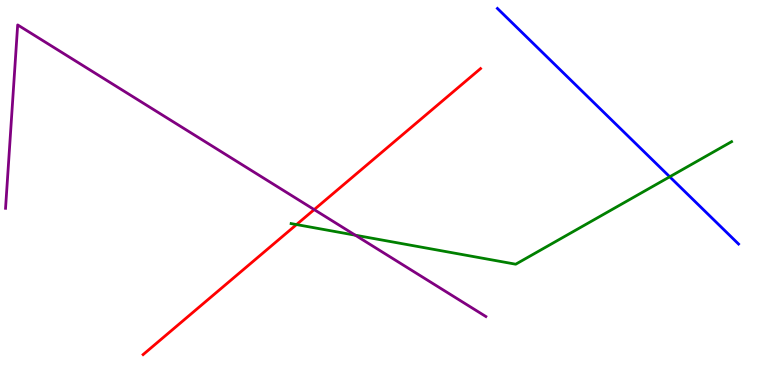[{'lines': ['blue', 'red'], 'intersections': []}, {'lines': ['green', 'red'], 'intersections': [{'x': 3.83, 'y': 4.17}]}, {'lines': ['purple', 'red'], 'intersections': [{'x': 4.05, 'y': 4.56}]}, {'lines': ['blue', 'green'], 'intersections': [{'x': 8.64, 'y': 5.41}]}, {'lines': ['blue', 'purple'], 'intersections': []}, {'lines': ['green', 'purple'], 'intersections': [{'x': 4.58, 'y': 3.89}]}]